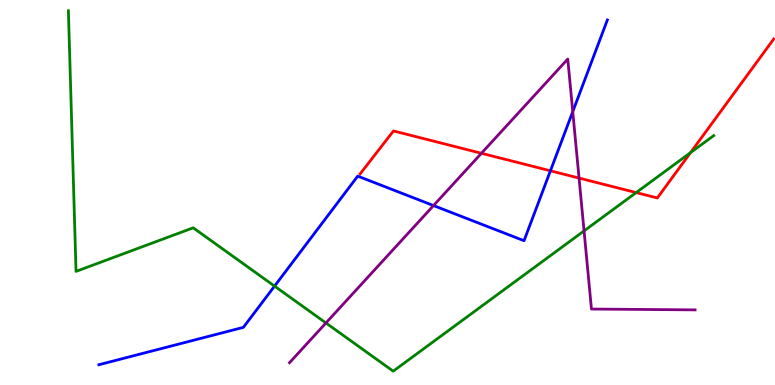[{'lines': ['blue', 'red'], 'intersections': [{'x': 7.1, 'y': 5.56}]}, {'lines': ['green', 'red'], 'intersections': [{'x': 8.21, 'y': 5.0}, {'x': 8.91, 'y': 6.03}]}, {'lines': ['purple', 'red'], 'intersections': [{'x': 6.21, 'y': 6.02}, {'x': 7.47, 'y': 5.37}]}, {'lines': ['blue', 'green'], 'intersections': [{'x': 3.54, 'y': 2.57}]}, {'lines': ['blue', 'purple'], 'intersections': [{'x': 5.59, 'y': 4.66}, {'x': 7.39, 'y': 7.1}]}, {'lines': ['green', 'purple'], 'intersections': [{'x': 4.21, 'y': 1.61}, {'x': 7.54, 'y': 4.0}]}]